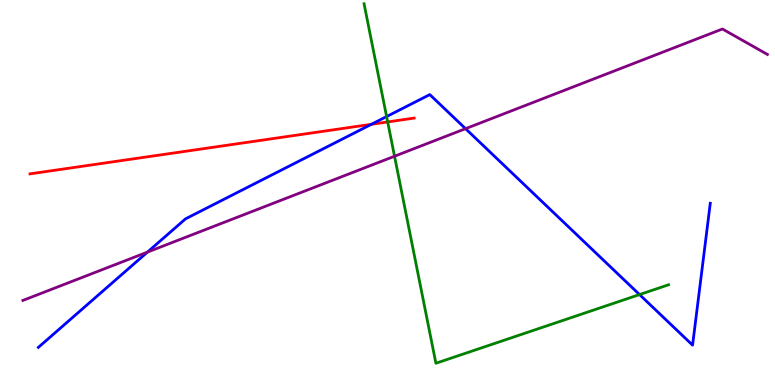[{'lines': ['blue', 'red'], 'intersections': [{'x': 4.79, 'y': 6.77}]}, {'lines': ['green', 'red'], 'intersections': [{'x': 5.0, 'y': 6.83}]}, {'lines': ['purple', 'red'], 'intersections': []}, {'lines': ['blue', 'green'], 'intersections': [{'x': 4.99, 'y': 6.97}, {'x': 8.25, 'y': 2.35}]}, {'lines': ['blue', 'purple'], 'intersections': [{'x': 1.9, 'y': 3.45}, {'x': 6.01, 'y': 6.66}]}, {'lines': ['green', 'purple'], 'intersections': [{'x': 5.09, 'y': 5.94}]}]